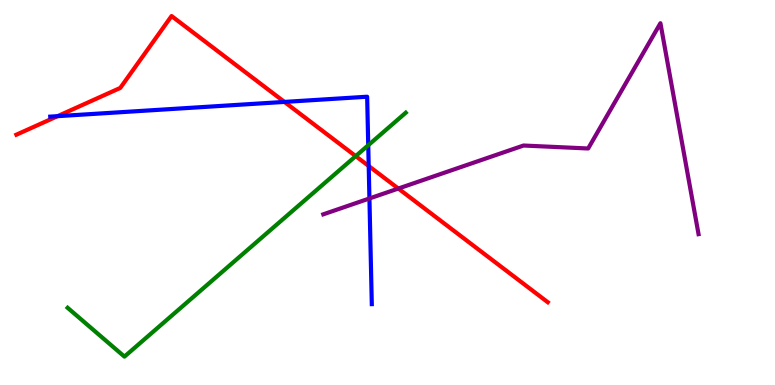[{'lines': ['blue', 'red'], 'intersections': [{'x': 0.742, 'y': 6.98}, {'x': 3.67, 'y': 7.35}, {'x': 4.76, 'y': 5.69}]}, {'lines': ['green', 'red'], 'intersections': [{'x': 4.59, 'y': 5.95}]}, {'lines': ['purple', 'red'], 'intersections': [{'x': 5.14, 'y': 5.1}]}, {'lines': ['blue', 'green'], 'intersections': [{'x': 4.75, 'y': 6.23}]}, {'lines': ['blue', 'purple'], 'intersections': [{'x': 4.77, 'y': 4.84}]}, {'lines': ['green', 'purple'], 'intersections': []}]